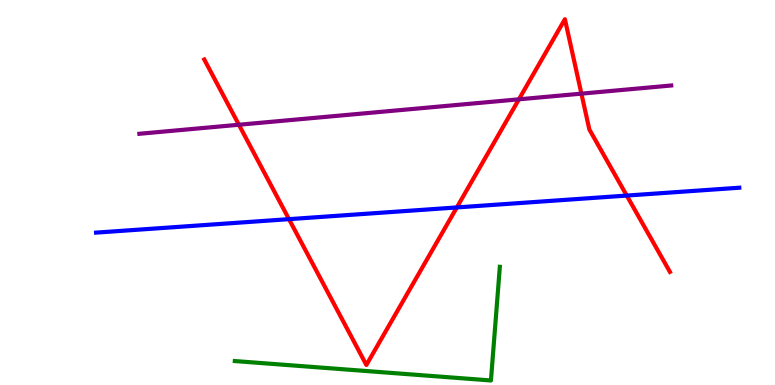[{'lines': ['blue', 'red'], 'intersections': [{'x': 3.73, 'y': 4.31}, {'x': 5.89, 'y': 4.61}, {'x': 8.09, 'y': 4.92}]}, {'lines': ['green', 'red'], 'intersections': []}, {'lines': ['purple', 'red'], 'intersections': [{'x': 3.08, 'y': 6.76}, {'x': 6.7, 'y': 7.42}, {'x': 7.5, 'y': 7.57}]}, {'lines': ['blue', 'green'], 'intersections': []}, {'lines': ['blue', 'purple'], 'intersections': []}, {'lines': ['green', 'purple'], 'intersections': []}]